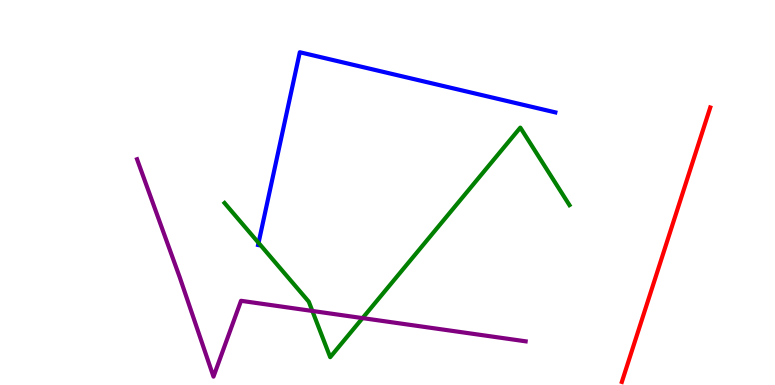[{'lines': ['blue', 'red'], 'intersections': []}, {'lines': ['green', 'red'], 'intersections': []}, {'lines': ['purple', 'red'], 'intersections': []}, {'lines': ['blue', 'green'], 'intersections': [{'x': 3.34, 'y': 3.69}]}, {'lines': ['blue', 'purple'], 'intersections': []}, {'lines': ['green', 'purple'], 'intersections': [{'x': 4.03, 'y': 1.92}, {'x': 4.68, 'y': 1.74}]}]